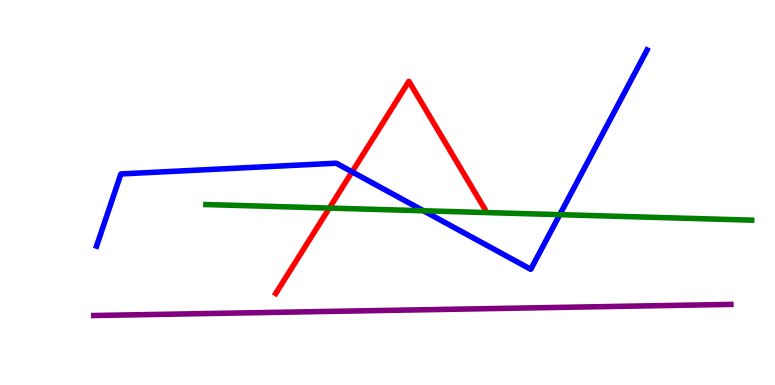[{'lines': ['blue', 'red'], 'intersections': [{'x': 4.54, 'y': 5.54}]}, {'lines': ['green', 'red'], 'intersections': [{'x': 4.25, 'y': 4.6}]}, {'lines': ['purple', 'red'], 'intersections': []}, {'lines': ['blue', 'green'], 'intersections': [{'x': 5.46, 'y': 4.53}, {'x': 7.22, 'y': 4.42}]}, {'lines': ['blue', 'purple'], 'intersections': []}, {'lines': ['green', 'purple'], 'intersections': []}]